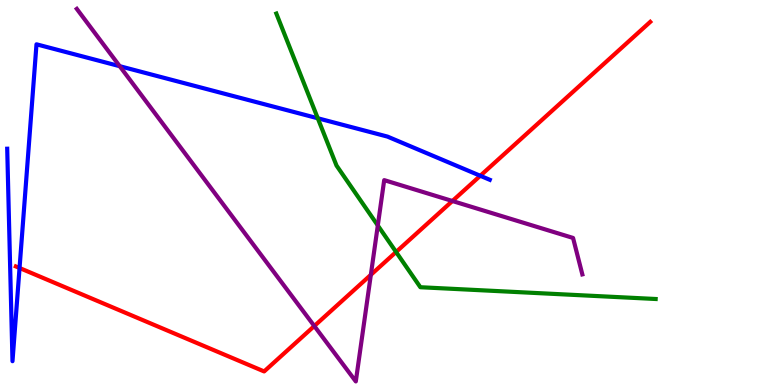[{'lines': ['blue', 'red'], 'intersections': [{'x': 0.252, 'y': 3.04}, {'x': 6.2, 'y': 5.43}]}, {'lines': ['green', 'red'], 'intersections': [{'x': 5.11, 'y': 3.45}]}, {'lines': ['purple', 'red'], 'intersections': [{'x': 4.06, 'y': 1.53}, {'x': 4.79, 'y': 2.86}, {'x': 5.84, 'y': 4.78}]}, {'lines': ['blue', 'green'], 'intersections': [{'x': 4.1, 'y': 6.93}]}, {'lines': ['blue', 'purple'], 'intersections': [{'x': 1.54, 'y': 8.28}]}, {'lines': ['green', 'purple'], 'intersections': [{'x': 4.87, 'y': 4.14}]}]